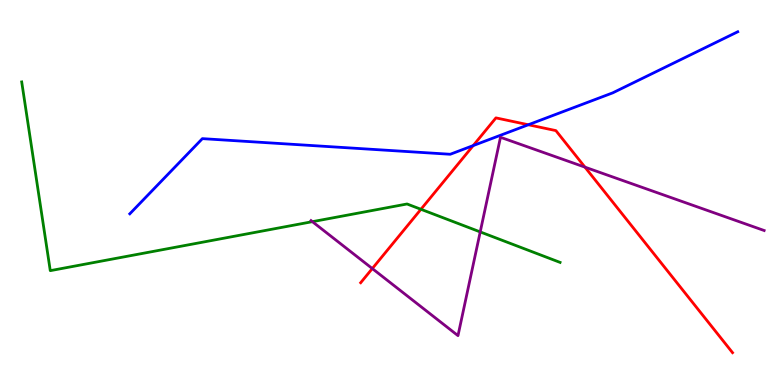[{'lines': ['blue', 'red'], 'intersections': [{'x': 6.11, 'y': 6.22}, {'x': 6.82, 'y': 6.76}]}, {'lines': ['green', 'red'], 'intersections': [{'x': 5.43, 'y': 4.56}]}, {'lines': ['purple', 'red'], 'intersections': [{'x': 4.8, 'y': 3.02}, {'x': 7.55, 'y': 5.66}]}, {'lines': ['blue', 'green'], 'intersections': []}, {'lines': ['blue', 'purple'], 'intersections': []}, {'lines': ['green', 'purple'], 'intersections': [{'x': 4.03, 'y': 4.24}, {'x': 6.2, 'y': 3.98}]}]